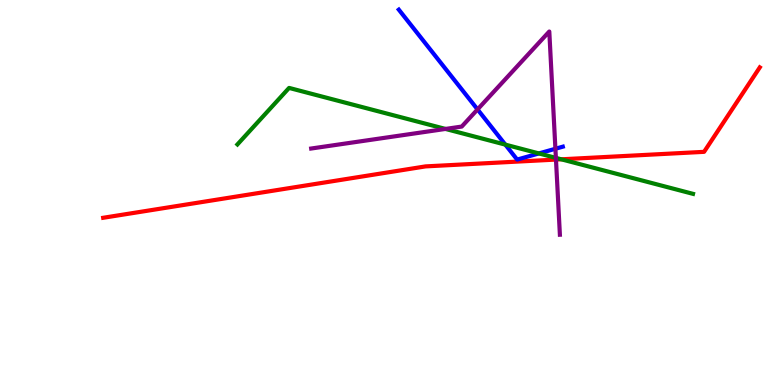[{'lines': ['blue', 'red'], 'intersections': []}, {'lines': ['green', 'red'], 'intersections': [{'x': 7.24, 'y': 5.86}]}, {'lines': ['purple', 'red'], 'intersections': [{'x': 7.17, 'y': 5.86}]}, {'lines': ['blue', 'green'], 'intersections': [{'x': 6.52, 'y': 6.24}, {'x': 6.95, 'y': 6.01}]}, {'lines': ['blue', 'purple'], 'intersections': [{'x': 6.16, 'y': 7.16}, {'x': 7.17, 'y': 6.14}]}, {'lines': ['green', 'purple'], 'intersections': [{'x': 5.75, 'y': 6.65}, {'x': 7.17, 'y': 5.9}]}]